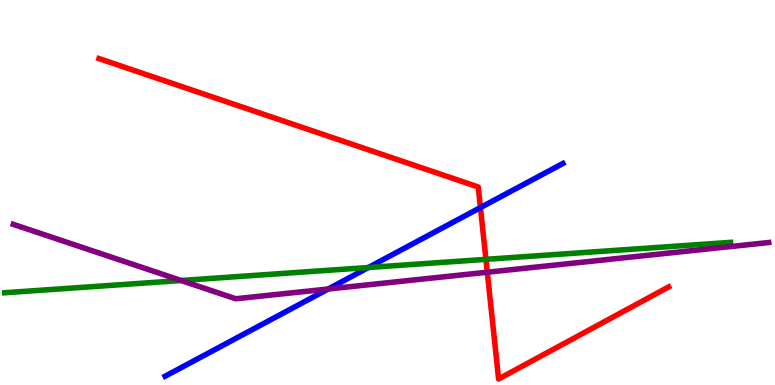[{'lines': ['blue', 'red'], 'intersections': [{'x': 6.2, 'y': 4.61}]}, {'lines': ['green', 'red'], 'intersections': [{'x': 6.27, 'y': 3.26}]}, {'lines': ['purple', 'red'], 'intersections': [{'x': 6.29, 'y': 2.93}]}, {'lines': ['blue', 'green'], 'intersections': [{'x': 4.75, 'y': 3.05}]}, {'lines': ['blue', 'purple'], 'intersections': [{'x': 4.23, 'y': 2.49}]}, {'lines': ['green', 'purple'], 'intersections': [{'x': 2.34, 'y': 2.71}]}]